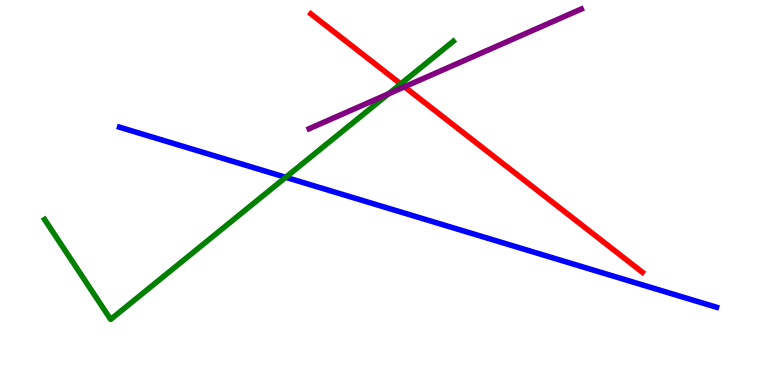[{'lines': ['blue', 'red'], 'intersections': []}, {'lines': ['green', 'red'], 'intersections': [{'x': 5.17, 'y': 7.82}]}, {'lines': ['purple', 'red'], 'intersections': [{'x': 5.22, 'y': 7.75}]}, {'lines': ['blue', 'green'], 'intersections': [{'x': 3.69, 'y': 5.39}]}, {'lines': ['blue', 'purple'], 'intersections': []}, {'lines': ['green', 'purple'], 'intersections': [{'x': 5.01, 'y': 7.56}]}]